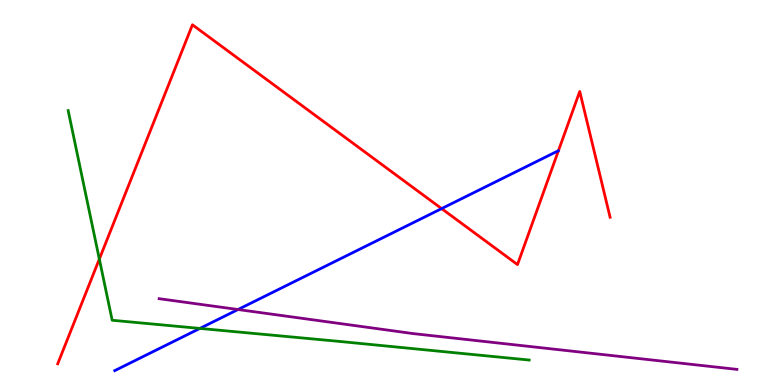[{'lines': ['blue', 'red'], 'intersections': [{'x': 5.7, 'y': 4.58}]}, {'lines': ['green', 'red'], 'intersections': [{'x': 1.28, 'y': 3.27}]}, {'lines': ['purple', 'red'], 'intersections': []}, {'lines': ['blue', 'green'], 'intersections': [{'x': 2.58, 'y': 1.47}]}, {'lines': ['blue', 'purple'], 'intersections': [{'x': 3.07, 'y': 1.96}]}, {'lines': ['green', 'purple'], 'intersections': []}]